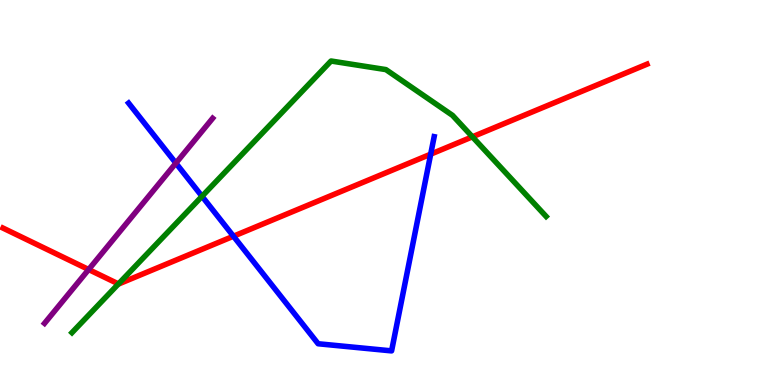[{'lines': ['blue', 'red'], 'intersections': [{'x': 3.01, 'y': 3.86}, {'x': 5.56, 'y': 6.0}]}, {'lines': ['green', 'red'], 'intersections': [{'x': 1.53, 'y': 2.63}, {'x': 6.1, 'y': 6.45}]}, {'lines': ['purple', 'red'], 'intersections': [{'x': 1.14, 'y': 3.0}]}, {'lines': ['blue', 'green'], 'intersections': [{'x': 2.61, 'y': 4.9}]}, {'lines': ['blue', 'purple'], 'intersections': [{'x': 2.27, 'y': 5.76}]}, {'lines': ['green', 'purple'], 'intersections': []}]